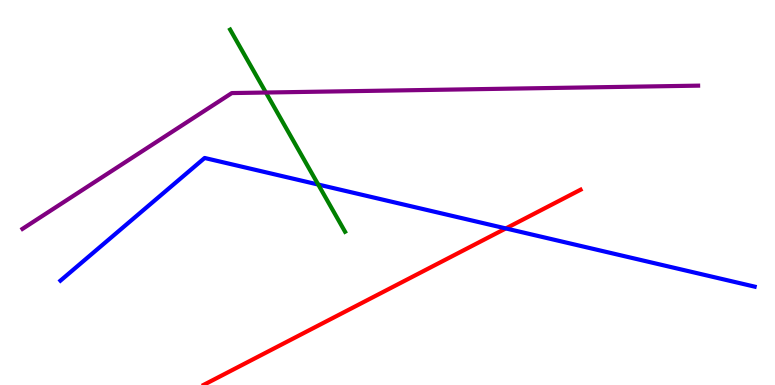[{'lines': ['blue', 'red'], 'intersections': [{'x': 6.53, 'y': 4.07}]}, {'lines': ['green', 'red'], 'intersections': []}, {'lines': ['purple', 'red'], 'intersections': []}, {'lines': ['blue', 'green'], 'intersections': [{'x': 4.11, 'y': 5.21}]}, {'lines': ['blue', 'purple'], 'intersections': []}, {'lines': ['green', 'purple'], 'intersections': [{'x': 3.43, 'y': 7.6}]}]